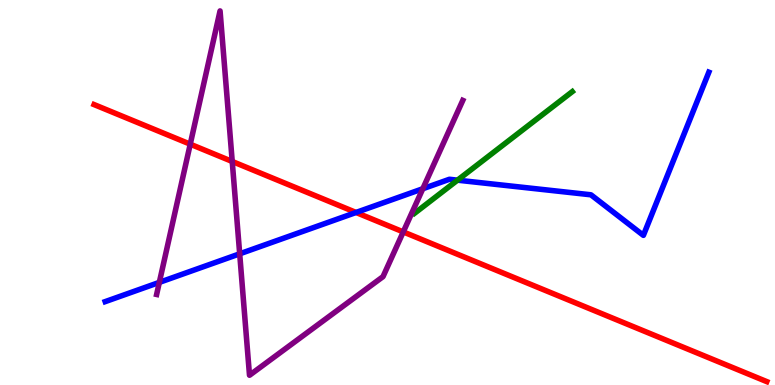[{'lines': ['blue', 'red'], 'intersections': [{'x': 4.59, 'y': 4.48}]}, {'lines': ['green', 'red'], 'intersections': []}, {'lines': ['purple', 'red'], 'intersections': [{'x': 2.45, 'y': 6.25}, {'x': 3.0, 'y': 5.81}, {'x': 5.2, 'y': 3.98}]}, {'lines': ['blue', 'green'], 'intersections': [{'x': 5.9, 'y': 5.32}]}, {'lines': ['blue', 'purple'], 'intersections': [{'x': 2.06, 'y': 2.67}, {'x': 3.09, 'y': 3.41}, {'x': 5.46, 'y': 5.1}]}, {'lines': ['green', 'purple'], 'intersections': []}]